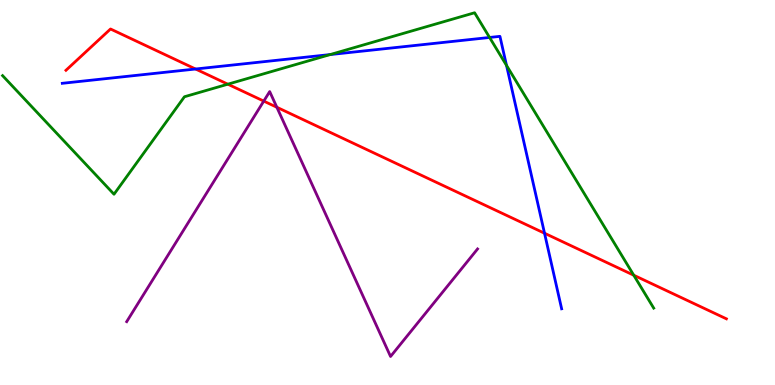[{'lines': ['blue', 'red'], 'intersections': [{'x': 2.52, 'y': 8.21}, {'x': 7.03, 'y': 3.94}]}, {'lines': ['green', 'red'], 'intersections': [{'x': 2.94, 'y': 7.81}, {'x': 8.18, 'y': 2.85}]}, {'lines': ['purple', 'red'], 'intersections': [{'x': 3.4, 'y': 7.37}, {'x': 3.57, 'y': 7.21}]}, {'lines': ['blue', 'green'], 'intersections': [{'x': 4.26, 'y': 8.58}, {'x': 6.32, 'y': 9.03}, {'x': 6.54, 'y': 8.3}]}, {'lines': ['blue', 'purple'], 'intersections': []}, {'lines': ['green', 'purple'], 'intersections': []}]